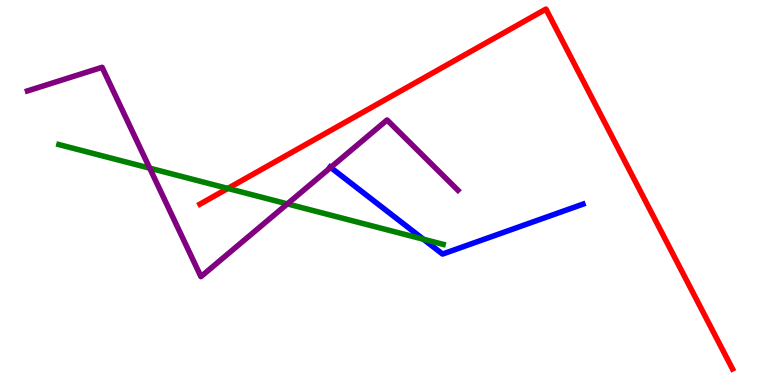[{'lines': ['blue', 'red'], 'intersections': []}, {'lines': ['green', 'red'], 'intersections': [{'x': 2.94, 'y': 5.11}]}, {'lines': ['purple', 'red'], 'intersections': []}, {'lines': ['blue', 'green'], 'intersections': [{'x': 5.46, 'y': 3.79}]}, {'lines': ['blue', 'purple'], 'intersections': [{'x': 4.27, 'y': 5.65}]}, {'lines': ['green', 'purple'], 'intersections': [{'x': 1.93, 'y': 5.63}, {'x': 3.71, 'y': 4.7}]}]